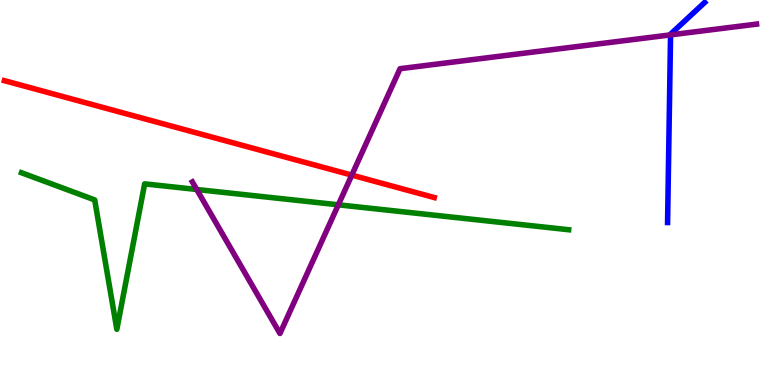[{'lines': ['blue', 'red'], 'intersections': []}, {'lines': ['green', 'red'], 'intersections': []}, {'lines': ['purple', 'red'], 'intersections': [{'x': 4.54, 'y': 5.45}]}, {'lines': ['blue', 'green'], 'intersections': []}, {'lines': ['blue', 'purple'], 'intersections': [{'x': 8.65, 'y': 9.09}]}, {'lines': ['green', 'purple'], 'intersections': [{'x': 2.54, 'y': 5.08}, {'x': 4.37, 'y': 4.68}]}]